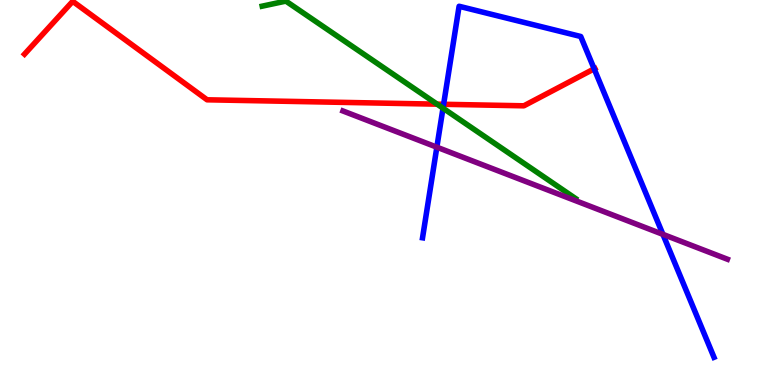[{'lines': ['blue', 'red'], 'intersections': [{'x': 5.72, 'y': 7.29}, {'x': 7.67, 'y': 8.21}]}, {'lines': ['green', 'red'], 'intersections': [{'x': 5.64, 'y': 7.29}]}, {'lines': ['purple', 'red'], 'intersections': []}, {'lines': ['blue', 'green'], 'intersections': [{'x': 5.72, 'y': 7.19}]}, {'lines': ['blue', 'purple'], 'intersections': [{'x': 5.64, 'y': 6.18}, {'x': 8.55, 'y': 3.91}]}, {'lines': ['green', 'purple'], 'intersections': []}]